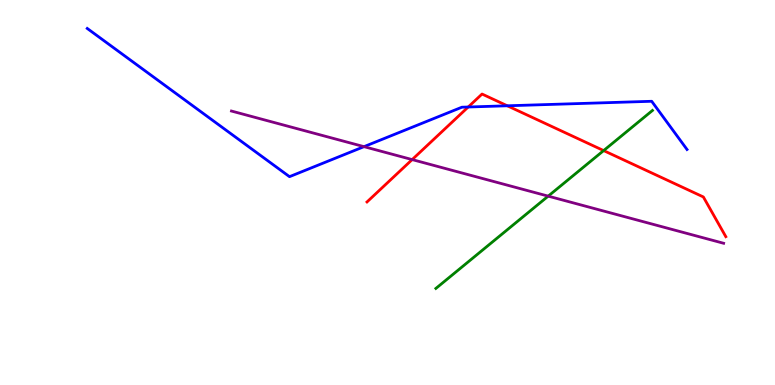[{'lines': ['blue', 'red'], 'intersections': [{'x': 6.04, 'y': 7.22}, {'x': 6.55, 'y': 7.25}]}, {'lines': ['green', 'red'], 'intersections': [{'x': 7.79, 'y': 6.09}]}, {'lines': ['purple', 'red'], 'intersections': [{'x': 5.32, 'y': 5.85}]}, {'lines': ['blue', 'green'], 'intersections': []}, {'lines': ['blue', 'purple'], 'intersections': [{'x': 4.7, 'y': 6.19}]}, {'lines': ['green', 'purple'], 'intersections': [{'x': 7.07, 'y': 4.91}]}]